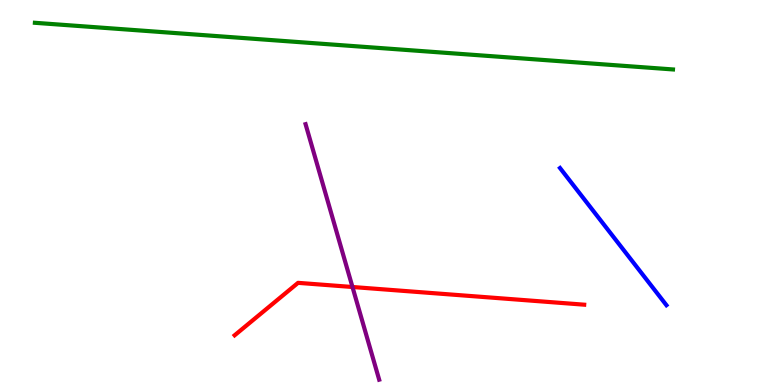[{'lines': ['blue', 'red'], 'intersections': []}, {'lines': ['green', 'red'], 'intersections': []}, {'lines': ['purple', 'red'], 'intersections': [{'x': 4.55, 'y': 2.55}]}, {'lines': ['blue', 'green'], 'intersections': []}, {'lines': ['blue', 'purple'], 'intersections': []}, {'lines': ['green', 'purple'], 'intersections': []}]